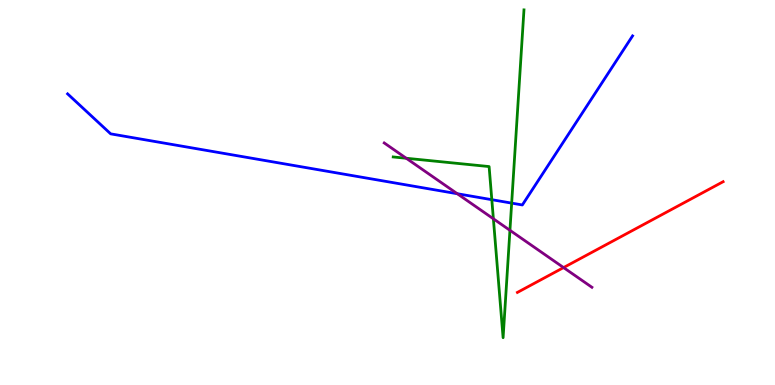[{'lines': ['blue', 'red'], 'intersections': []}, {'lines': ['green', 'red'], 'intersections': []}, {'lines': ['purple', 'red'], 'intersections': [{'x': 7.27, 'y': 3.05}]}, {'lines': ['blue', 'green'], 'intersections': [{'x': 6.35, 'y': 4.81}, {'x': 6.6, 'y': 4.72}]}, {'lines': ['blue', 'purple'], 'intersections': [{'x': 5.9, 'y': 4.97}]}, {'lines': ['green', 'purple'], 'intersections': [{'x': 5.24, 'y': 5.89}, {'x': 6.37, 'y': 4.32}, {'x': 6.58, 'y': 4.02}]}]